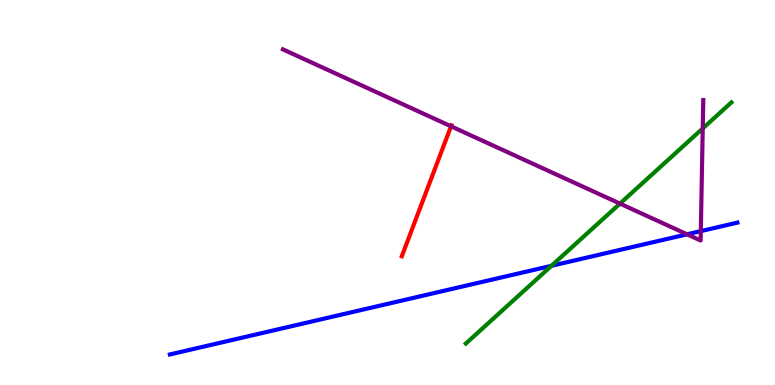[{'lines': ['blue', 'red'], 'intersections': []}, {'lines': ['green', 'red'], 'intersections': []}, {'lines': ['purple', 'red'], 'intersections': [{'x': 5.82, 'y': 6.72}]}, {'lines': ['blue', 'green'], 'intersections': [{'x': 7.12, 'y': 3.1}]}, {'lines': ['blue', 'purple'], 'intersections': [{'x': 8.87, 'y': 3.91}, {'x': 9.04, 'y': 4.0}]}, {'lines': ['green', 'purple'], 'intersections': [{'x': 8.0, 'y': 4.71}, {'x': 9.07, 'y': 6.66}]}]